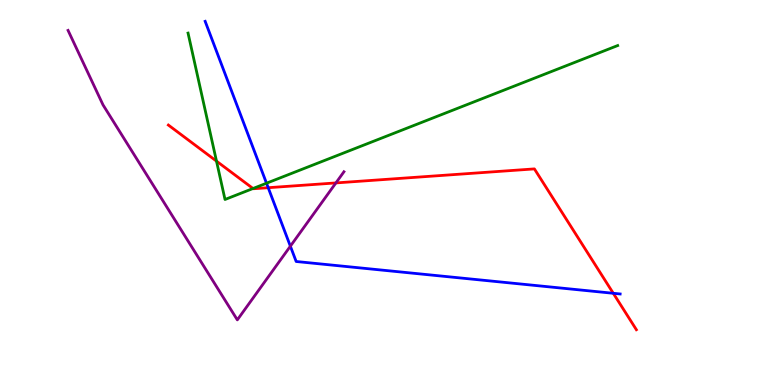[{'lines': ['blue', 'red'], 'intersections': [{'x': 3.46, 'y': 5.12}, {'x': 7.91, 'y': 2.38}]}, {'lines': ['green', 'red'], 'intersections': [{'x': 2.79, 'y': 5.81}, {'x': 3.26, 'y': 5.1}]}, {'lines': ['purple', 'red'], 'intersections': [{'x': 4.33, 'y': 5.25}]}, {'lines': ['blue', 'green'], 'intersections': [{'x': 3.44, 'y': 5.24}]}, {'lines': ['blue', 'purple'], 'intersections': [{'x': 3.75, 'y': 3.61}]}, {'lines': ['green', 'purple'], 'intersections': []}]